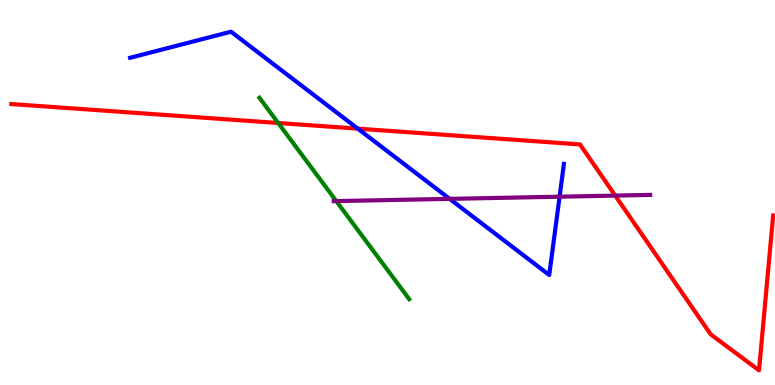[{'lines': ['blue', 'red'], 'intersections': [{'x': 4.62, 'y': 6.66}]}, {'lines': ['green', 'red'], 'intersections': [{'x': 3.59, 'y': 6.81}]}, {'lines': ['purple', 'red'], 'intersections': [{'x': 7.94, 'y': 4.92}]}, {'lines': ['blue', 'green'], 'intersections': []}, {'lines': ['blue', 'purple'], 'intersections': [{'x': 5.8, 'y': 4.83}, {'x': 7.22, 'y': 4.89}]}, {'lines': ['green', 'purple'], 'intersections': [{'x': 4.34, 'y': 4.78}]}]